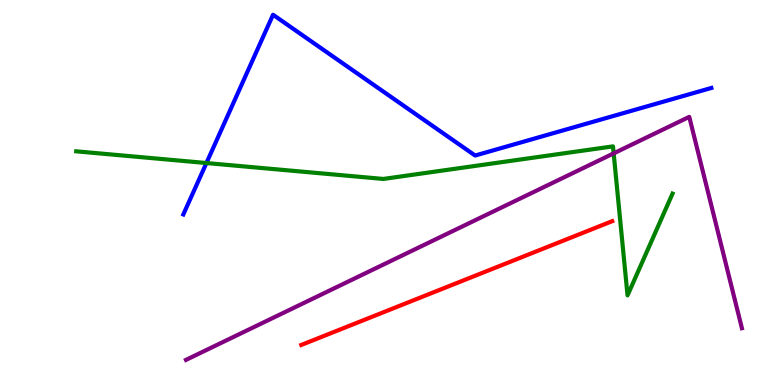[{'lines': ['blue', 'red'], 'intersections': []}, {'lines': ['green', 'red'], 'intersections': []}, {'lines': ['purple', 'red'], 'intersections': []}, {'lines': ['blue', 'green'], 'intersections': [{'x': 2.66, 'y': 5.77}]}, {'lines': ['blue', 'purple'], 'intersections': []}, {'lines': ['green', 'purple'], 'intersections': [{'x': 7.92, 'y': 6.02}]}]